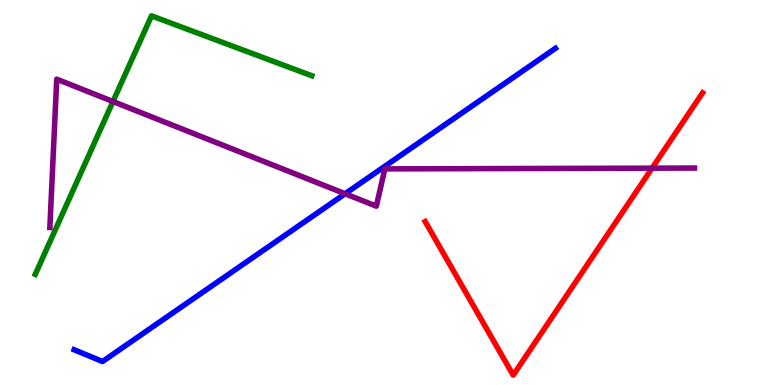[{'lines': ['blue', 'red'], 'intersections': []}, {'lines': ['green', 'red'], 'intersections': []}, {'lines': ['purple', 'red'], 'intersections': [{'x': 8.41, 'y': 5.63}]}, {'lines': ['blue', 'green'], 'intersections': []}, {'lines': ['blue', 'purple'], 'intersections': [{'x': 4.45, 'y': 4.97}]}, {'lines': ['green', 'purple'], 'intersections': [{'x': 1.46, 'y': 7.36}]}]